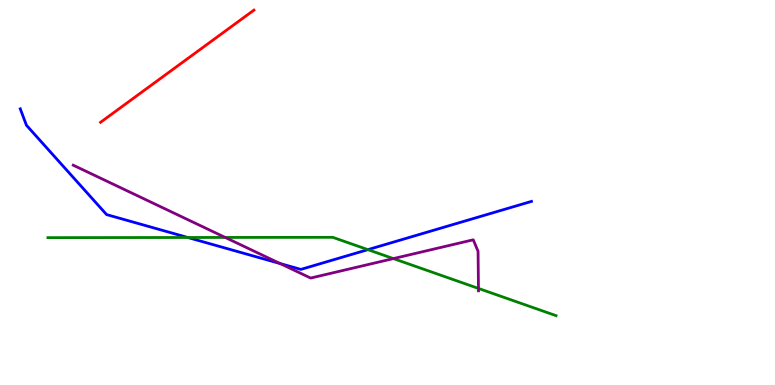[{'lines': ['blue', 'red'], 'intersections': []}, {'lines': ['green', 'red'], 'intersections': []}, {'lines': ['purple', 'red'], 'intersections': []}, {'lines': ['blue', 'green'], 'intersections': [{'x': 2.42, 'y': 3.83}, {'x': 4.75, 'y': 3.52}]}, {'lines': ['blue', 'purple'], 'intersections': [{'x': 3.61, 'y': 3.15}]}, {'lines': ['green', 'purple'], 'intersections': [{'x': 2.91, 'y': 3.83}, {'x': 5.08, 'y': 3.28}, {'x': 6.17, 'y': 2.51}]}]